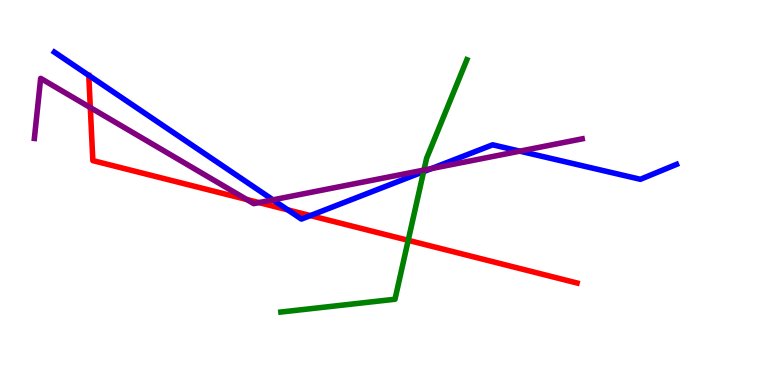[{'lines': ['blue', 'red'], 'intersections': [{'x': 3.71, 'y': 4.55}, {'x': 4.0, 'y': 4.4}]}, {'lines': ['green', 'red'], 'intersections': [{'x': 5.27, 'y': 3.76}]}, {'lines': ['purple', 'red'], 'intersections': [{'x': 1.17, 'y': 7.21}, {'x': 3.18, 'y': 4.82}, {'x': 3.34, 'y': 4.74}]}, {'lines': ['blue', 'green'], 'intersections': [{'x': 5.47, 'y': 5.54}]}, {'lines': ['blue', 'purple'], 'intersections': [{'x': 3.52, 'y': 4.81}, {'x': 5.57, 'y': 5.62}, {'x': 6.71, 'y': 6.07}]}, {'lines': ['green', 'purple'], 'intersections': [{'x': 5.47, 'y': 5.58}]}]